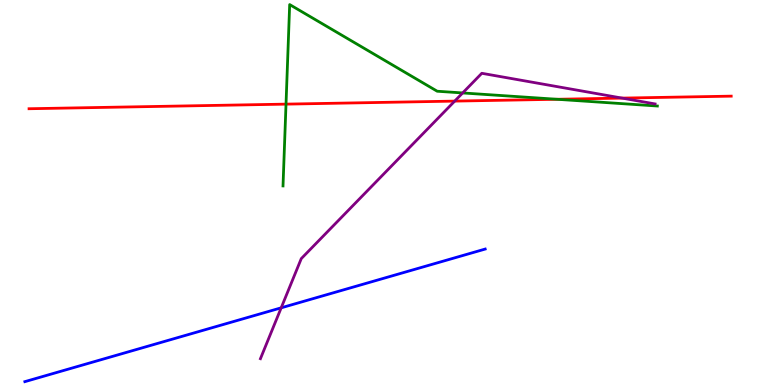[{'lines': ['blue', 'red'], 'intersections': []}, {'lines': ['green', 'red'], 'intersections': [{'x': 3.69, 'y': 7.3}, {'x': 7.19, 'y': 7.42}]}, {'lines': ['purple', 'red'], 'intersections': [{'x': 5.87, 'y': 7.37}, {'x': 8.03, 'y': 7.45}]}, {'lines': ['blue', 'green'], 'intersections': []}, {'lines': ['blue', 'purple'], 'intersections': [{'x': 3.63, 'y': 2.0}]}, {'lines': ['green', 'purple'], 'intersections': [{'x': 5.97, 'y': 7.59}]}]